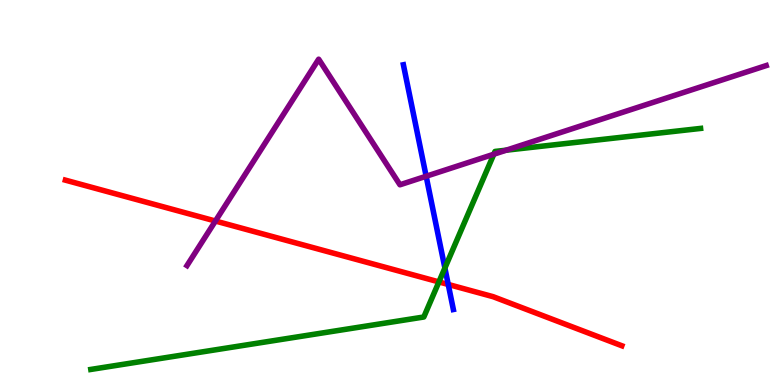[{'lines': ['blue', 'red'], 'intersections': [{'x': 5.78, 'y': 2.61}]}, {'lines': ['green', 'red'], 'intersections': [{'x': 5.66, 'y': 2.68}]}, {'lines': ['purple', 'red'], 'intersections': [{'x': 2.78, 'y': 4.26}]}, {'lines': ['blue', 'green'], 'intersections': [{'x': 5.74, 'y': 3.04}]}, {'lines': ['blue', 'purple'], 'intersections': [{'x': 5.5, 'y': 5.42}]}, {'lines': ['green', 'purple'], 'intersections': [{'x': 6.37, 'y': 5.99}, {'x': 6.53, 'y': 6.1}]}]